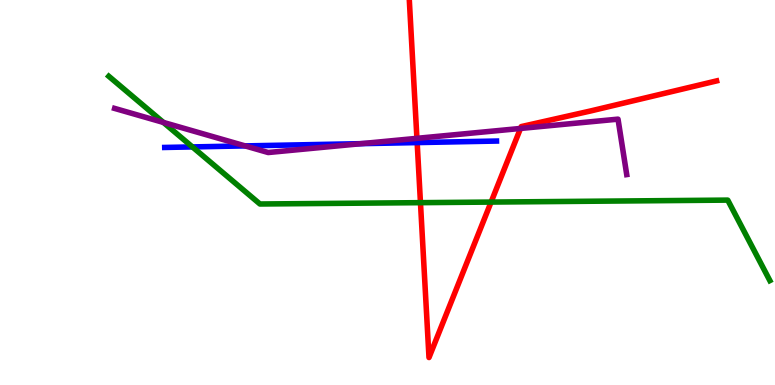[{'lines': ['blue', 'red'], 'intersections': [{'x': 5.38, 'y': 6.3}]}, {'lines': ['green', 'red'], 'intersections': [{'x': 5.43, 'y': 4.74}, {'x': 6.34, 'y': 4.75}]}, {'lines': ['purple', 'red'], 'intersections': [{'x': 5.38, 'y': 6.41}, {'x': 6.72, 'y': 6.66}]}, {'lines': ['blue', 'green'], 'intersections': [{'x': 2.48, 'y': 6.18}]}, {'lines': ['blue', 'purple'], 'intersections': [{'x': 3.16, 'y': 6.21}, {'x': 4.66, 'y': 6.27}]}, {'lines': ['green', 'purple'], 'intersections': [{'x': 2.11, 'y': 6.82}]}]